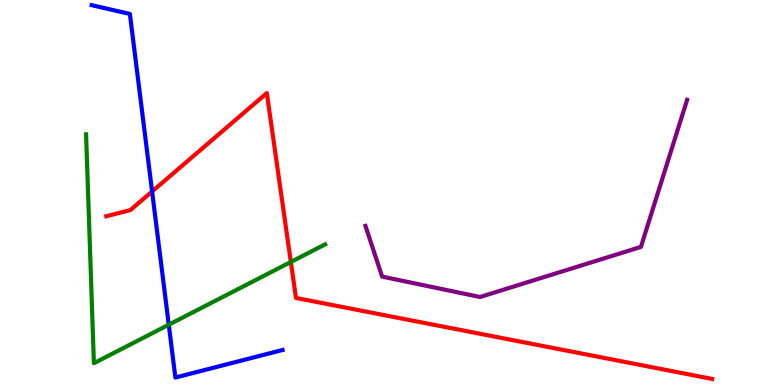[{'lines': ['blue', 'red'], 'intersections': [{'x': 1.96, 'y': 5.03}]}, {'lines': ['green', 'red'], 'intersections': [{'x': 3.75, 'y': 3.2}]}, {'lines': ['purple', 'red'], 'intersections': []}, {'lines': ['blue', 'green'], 'intersections': [{'x': 2.18, 'y': 1.57}]}, {'lines': ['blue', 'purple'], 'intersections': []}, {'lines': ['green', 'purple'], 'intersections': []}]